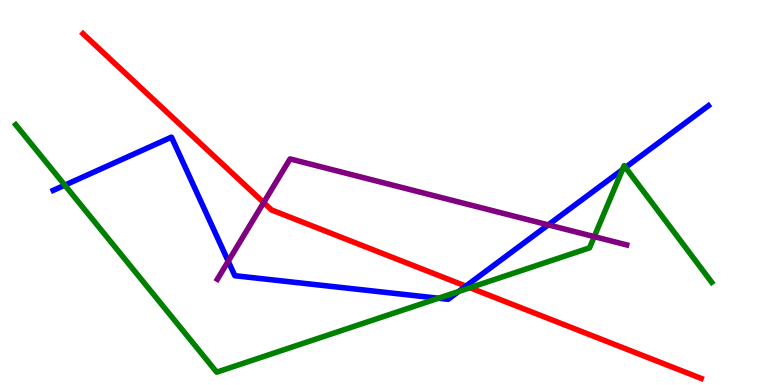[{'lines': ['blue', 'red'], 'intersections': [{'x': 6.01, 'y': 2.57}]}, {'lines': ['green', 'red'], 'intersections': [{'x': 6.06, 'y': 2.53}]}, {'lines': ['purple', 'red'], 'intersections': [{'x': 3.4, 'y': 4.74}]}, {'lines': ['blue', 'green'], 'intersections': [{'x': 0.836, 'y': 5.19}, {'x': 5.66, 'y': 2.25}, {'x': 5.92, 'y': 2.43}, {'x': 8.03, 'y': 5.59}, {'x': 8.07, 'y': 5.65}]}, {'lines': ['blue', 'purple'], 'intersections': [{'x': 2.94, 'y': 3.21}, {'x': 7.07, 'y': 4.16}]}, {'lines': ['green', 'purple'], 'intersections': [{'x': 7.67, 'y': 3.85}]}]